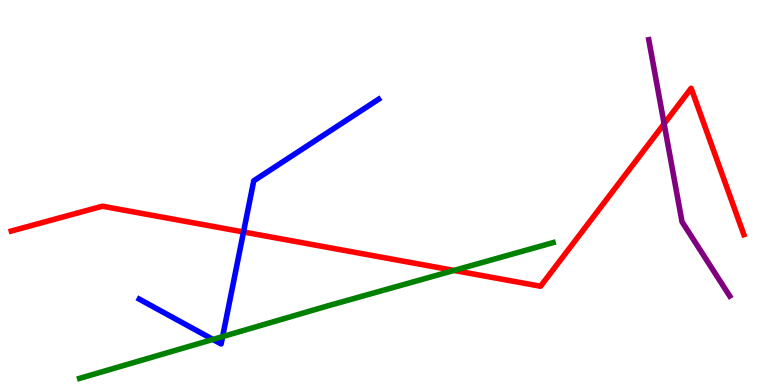[{'lines': ['blue', 'red'], 'intersections': [{'x': 3.14, 'y': 3.97}]}, {'lines': ['green', 'red'], 'intersections': [{'x': 5.86, 'y': 2.98}]}, {'lines': ['purple', 'red'], 'intersections': [{'x': 8.57, 'y': 6.78}]}, {'lines': ['blue', 'green'], 'intersections': [{'x': 2.75, 'y': 1.18}, {'x': 2.87, 'y': 1.26}]}, {'lines': ['blue', 'purple'], 'intersections': []}, {'lines': ['green', 'purple'], 'intersections': []}]